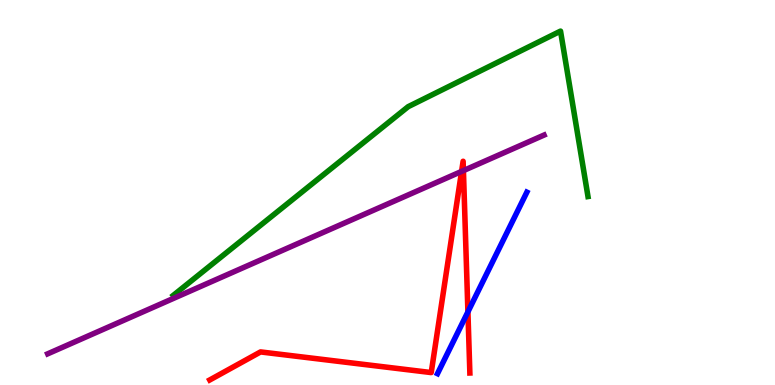[{'lines': ['blue', 'red'], 'intersections': [{'x': 6.04, 'y': 1.9}]}, {'lines': ['green', 'red'], 'intersections': []}, {'lines': ['purple', 'red'], 'intersections': [{'x': 5.96, 'y': 5.55}, {'x': 5.98, 'y': 5.57}]}, {'lines': ['blue', 'green'], 'intersections': []}, {'lines': ['blue', 'purple'], 'intersections': []}, {'lines': ['green', 'purple'], 'intersections': []}]